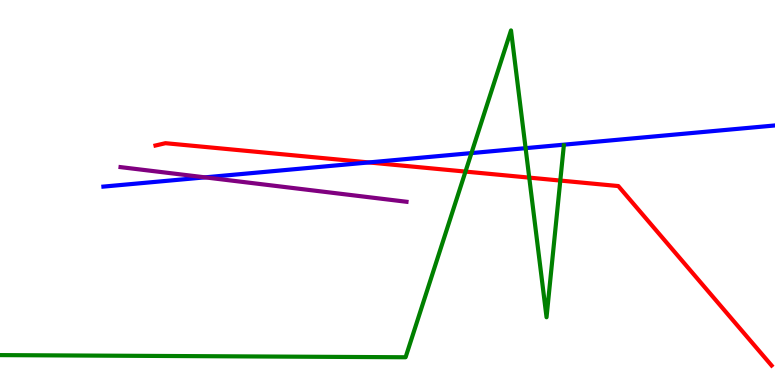[{'lines': ['blue', 'red'], 'intersections': [{'x': 4.76, 'y': 5.78}]}, {'lines': ['green', 'red'], 'intersections': [{'x': 6.01, 'y': 5.54}, {'x': 6.83, 'y': 5.39}, {'x': 7.23, 'y': 5.31}]}, {'lines': ['purple', 'red'], 'intersections': []}, {'lines': ['blue', 'green'], 'intersections': [{'x': 6.08, 'y': 6.02}, {'x': 6.78, 'y': 6.15}]}, {'lines': ['blue', 'purple'], 'intersections': [{'x': 2.64, 'y': 5.39}]}, {'lines': ['green', 'purple'], 'intersections': []}]